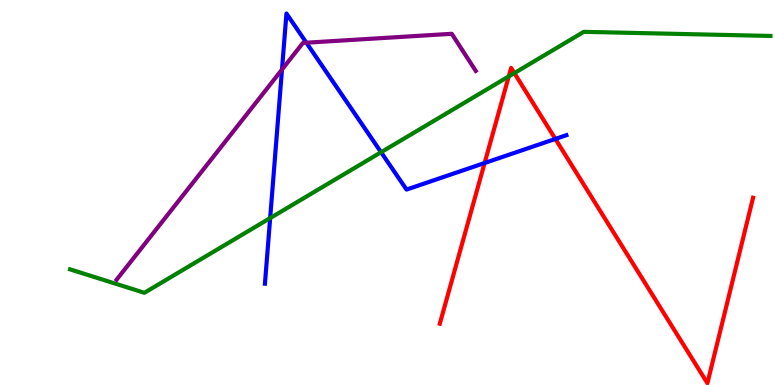[{'lines': ['blue', 'red'], 'intersections': [{'x': 6.25, 'y': 5.77}, {'x': 7.17, 'y': 6.39}]}, {'lines': ['green', 'red'], 'intersections': [{'x': 6.56, 'y': 8.02}, {'x': 6.64, 'y': 8.1}]}, {'lines': ['purple', 'red'], 'intersections': []}, {'lines': ['blue', 'green'], 'intersections': [{'x': 3.49, 'y': 4.34}, {'x': 4.92, 'y': 6.05}]}, {'lines': ['blue', 'purple'], 'intersections': [{'x': 3.64, 'y': 8.19}, {'x': 3.95, 'y': 8.89}]}, {'lines': ['green', 'purple'], 'intersections': []}]